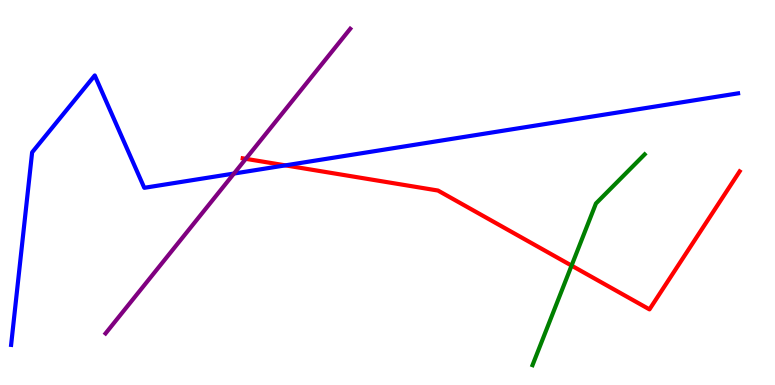[{'lines': ['blue', 'red'], 'intersections': [{'x': 3.68, 'y': 5.7}]}, {'lines': ['green', 'red'], 'intersections': [{'x': 7.38, 'y': 3.1}]}, {'lines': ['purple', 'red'], 'intersections': [{'x': 3.17, 'y': 5.87}]}, {'lines': ['blue', 'green'], 'intersections': []}, {'lines': ['blue', 'purple'], 'intersections': [{'x': 3.02, 'y': 5.49}]}, {'lines': ['green', 'purple'], 'intersections': []}]